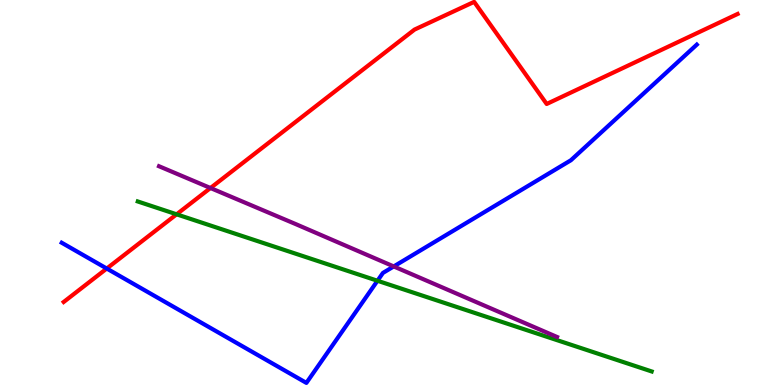[{'lines': ['blue', 'red'], 'intersections': [{'x': 1.38, 'y': 3.02}]}, {'lines': ['green', 'red'], 'intersections': [{'x': 2.28, 'y': 4.43}]}, {'lines': ['purple', 'red'], 'intersections': [{'x': 2.72, 'y': 5.12}]}, {'lines': ['blue', 'green'], 'intersections': [{'x': 4.87, 'y': 2.71}]}, {'lines': ['blue', 'purple'], 'intersections': [{'x': 5.08, 'y': 3.08}]}, {'lines': ['green', 'purple'], 'intersections': []}]